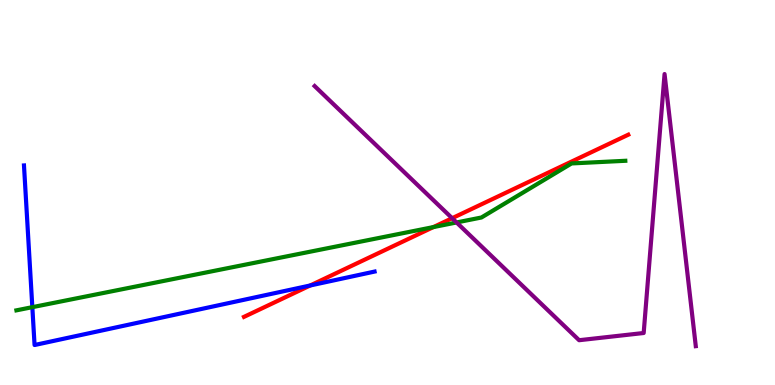[{'lines': ['blue', 'red'], 'intersections': [{'x': 4.0, 'y': 2.58}]}, {'lines': ['green', 'red'], 'intersections': [{'x': 5.59, 'y': 4.1}]}, {'lines': ['purple', 'red'], 'intersections': [{'x': 5.83, 'y': 4.33}]}, {'lines': ['blue', 'green'], 'intersections': [{'x': 0.417, 'y': 2.02}]}, {'lines': ['blue', 'purple'], 'intersections': []}, {'lines': ['green', 'purple'], 'intersections': [{'x': 5.89, 'y': 4.22}]}]